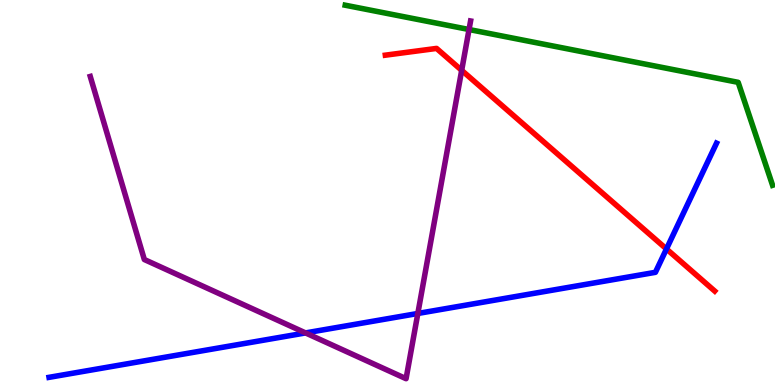[{'lines': ['blue', 'red'], 'intersections': [{'x': 8.6, 'y': 3.53}]}, {'lines': ['green', 'red'], 'intersections': []}, {'lines': ['purple', 'red'], 'intersections': [{'x': 5.96, 'y': 8.17}]}, {'lines': ['blue', 'green'], 'intersections': []}, {'lines': ['blue', 'purple'], 'intersections': [{'x': 3.94, 'y': 1.35}, {'x': 5.39, 'y': 1.86}]}, {'lines': ['green', 'purple'], 'intersections': [{'x': 6.05, 'y': 9.23}]}]